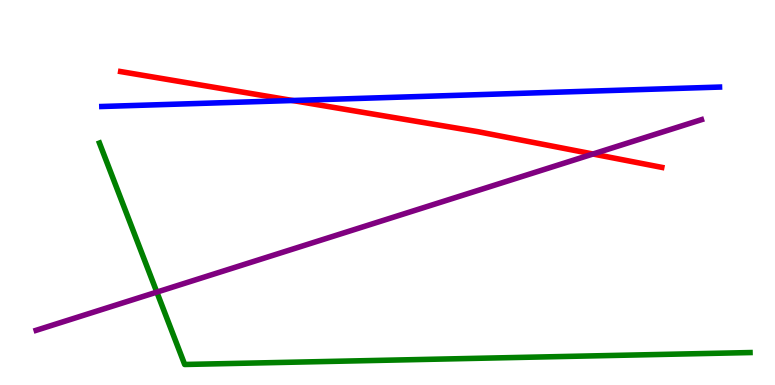[{'lines': ['blue', 'red'], 'intersections': [{'x': 3.78, 'y': 7.39}]}, {'lines': ['green', 'red'], 'intersections': []}, {'lines': ['purple', 'red'], 'intersections': [{'x': 7.65, 'y': 6.0}]}, {'lines': ['blue', 'green'], 'intersections': []}, {'lines': ['blue', 'purple'], 'intersections': []}, {'lines': ['green', 'purple'], 'intersections': [{'x': 2.02, 'y': 2.41}]}]